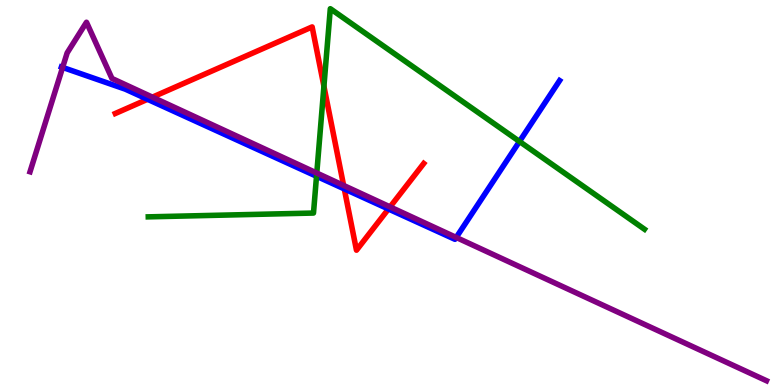[{'lines': ['blue', 'red'], 'intersections': [{'x': 1.9, 'y': 7.42}, {'x': 4.44, 'y': 5.09}, {'x': 5.01, 'y': 4.57}]}, {'lines': ['green', 'red'], 'intersections': [{'x': 4.18, 'y': 7.76}]}, {'lines': ['purple', 'red'], 'intersections': [{'x': 1.97, 'y': 7.48}, {'x': 4.43, 'y': 5.18}, {'x': 5.03, 'y': 4.63}]}, {'lines': ['blue', 'green'], 'intersections': [{'x': 4.08, 'y': 5.42}, {'x': 6.7, 'y': 6.33}]}, {'lines': ['blue', 'purple'], 'intersections': [{'x': 0.808, 'y': 8.25}, {'x': 5.89, 'y': 3.83}]}, {'lines': ['green', 'purple'], 'intersections': [{'x': 4.09, 'y': 5.51}]}]